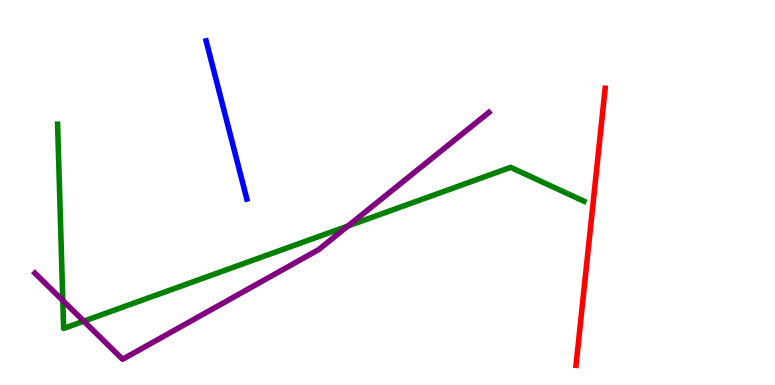[{'lines': ['blue', 'red'], 'intersections': []}, {'lines': ['green', 'red'], 'intersections': []}, {'lines': ['purple', 'red'], 'intersections': []}, {'lines': ['blue', 'green'], 'intersections': []}, {'lines': ['blue', 'purple'], 'intersections': []}, {'lines': ['green', 'purple'], 'intersections': [{'x': 0.81, 'y': 2.19}, {'x': 1.08, 'y': 1.66}, {'x': 4.49, 'y': 4.13}]}]